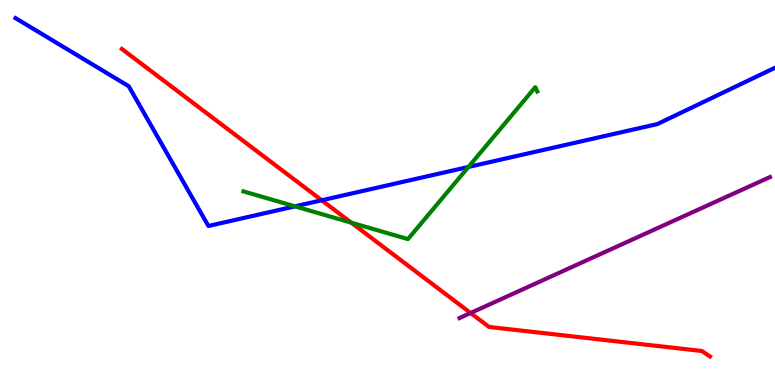[{'lines': ['blue', 'red'], 'intersections': [{'x': 4.15, 'y': 4.8}]}, {'lines': ['green', 'red'], 'intersections': [{'x': 4.53, 'y': 4.22}]}, {'lines': ['purple', 'red'], 'intersections': [{'x': 6.07, 'y': 1.87}]}, {'lines': ['blue', 'green'], 'intersections': [{'x': 3.81, 'y': 4.64}, {'x': 6.04, 'y': 5.66}]}, {'lines': ['blue', 'purple'], 'intersections': []}, {'lines': ['green', 'purple'], 'intersections': []}]